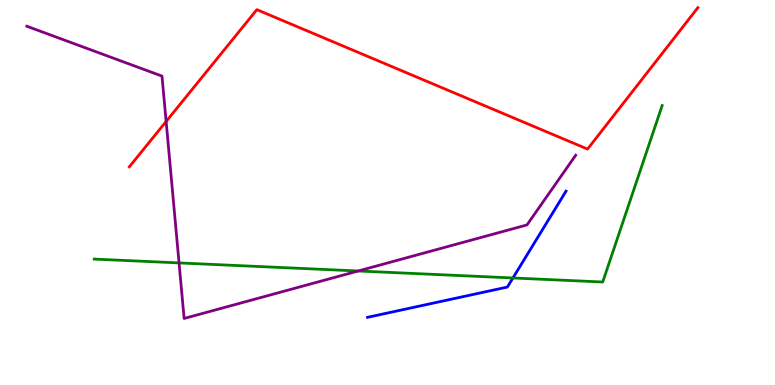[{'lines': ['blue', 'red'], 'intersections': []}, {'lines': ['green', 'red'], 'intersections': []}, {'lines': ['purple', 'red'], 'intersections': [{'x': 2.14, 'y': 6.84}]}, {'lines': ['blue', 'green'], 'intersections': [{'x': 6.62, 'y': 2.78}]}, {'lines': ['blue', 'purple'], 'intersections': []}, {'lines': ['green', 'purple'], 'intersections': [{'x': 2.31, 'y': 3.17}, {'x': 4.62, 'y': 2.96}]}]